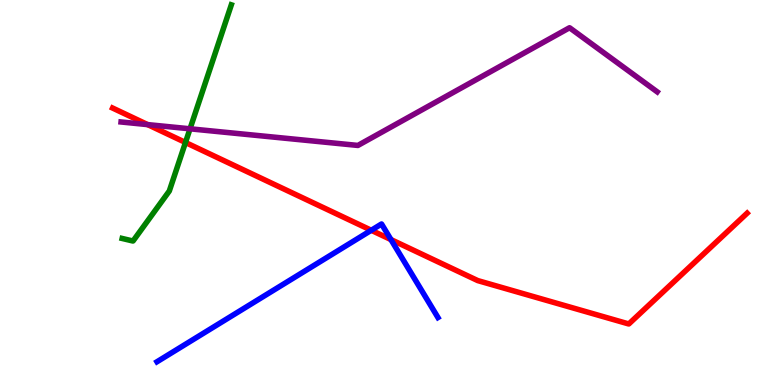[{'lines': ['blue', 'red'], 'intersections': [{'x': 4.79, 'y': 4.02}, {'x': 5.04, 'y': 3.78}]}, {'lines': ['green', 'red'], 'intersections': [{'x': 2.39, 'y': 6.3}]}, {'lines': ['purple', 'red'], 'intersections': [{'x': 1.91, 'y': 6.76}]}, {'lines': ['blue', 'green'], 'intersections': []}, {'lines': ['blue', 'purple'], 'intersections': []}, {'lines': ['green', 'purple'], 'intersections': [{'x': 2.45, 'y': 6.65}]}]